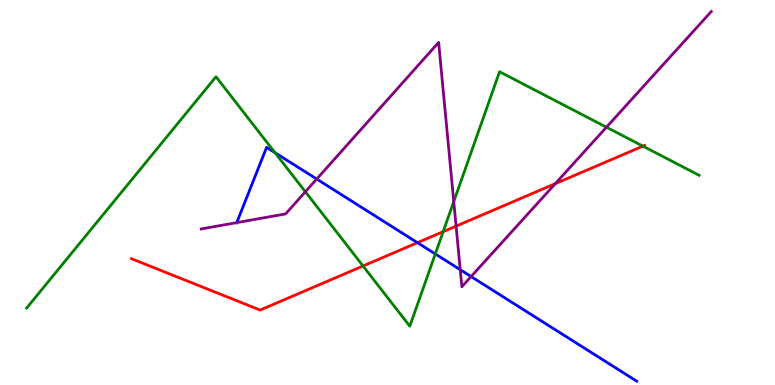[{'lines': ['blue', 'red'], 'intersections': [{'x': 5.39, 'y': 3.7}]}, {'lines': ['green', 'red'], 'intersections': [{'x': 4.68, 'y': 3.09}, {'x': 5.72, 'y': 3.98}, {'x': 8.3, 'y': 6.2}]}, {'lines': ['purple', 'red'], 'intersections': [{'x': 5.89, 'y': 4.13}, {'x': 7.17, 'y': 5.23}]}, {'lines': ['blue', 'green'], 'intersections': [{'x': 3.55, 'y': 6.03}, {'x': 5.62, 'y': 3.4}]}, {'lines': ['blue', 'purple'], 'intersections': [{'x': 3.05, 'y': 4.22}, {'x': 4.09, 'y': 5.35}, {'x': 5.94, 'y': 2.99}, {'x': 6.08, 'y': 2.82}]}, {'lines': ['green', 'purple'], 'intersections': [{'x': 3.94, 'y': 5.02}, {'x': 5.86, 'y': 4.76}, {'x': 7.83, 'y': 6.7}]}]